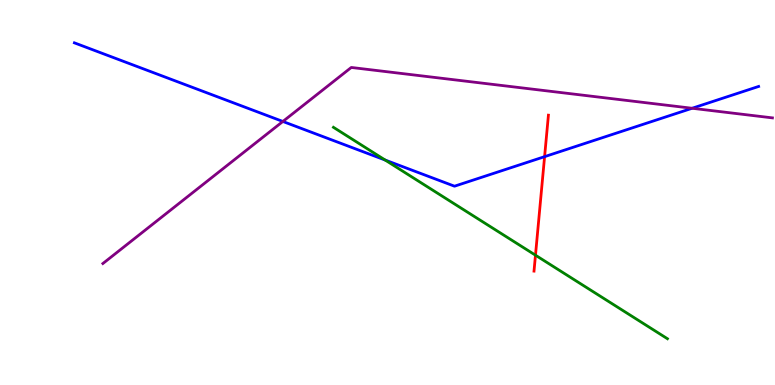[{'lines': ['blue', 'red'], 'intersections': [{'x': 7.03, 'y': 5.93}]}, {'lines': ['green', 'red'], 'intersections': [{'x': 6.91, 'y': 3.37}]}, {'lines': ['purple', 'red'], 'intersections': []}, {'lines': ['blue', 'green'], 'intersections': [{'x': 4.97, 'y': 5.84}]}, {'lines': ['blue', 'purple'], 'intersections': [{'x': 3.65, 'y': 6.85}, {'x': 8.93, 'y': 7.19}]}, {'lines': ['green', 'purple'], 'intersections': []}]